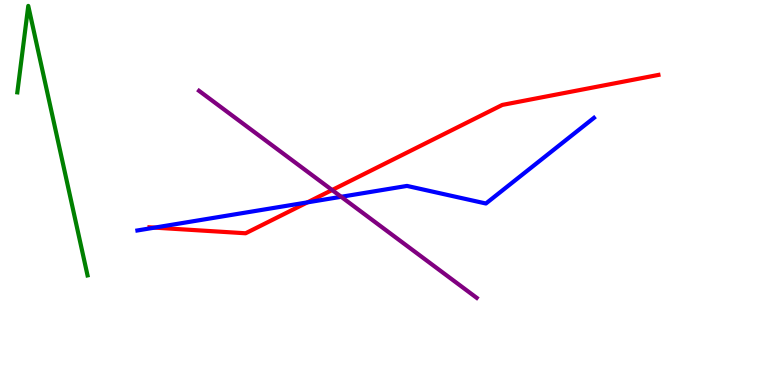[{'lines': ['blue', 'red'], 'intersections': [{'x': 1.99, 'y': 4.09}, {'x': 3.97, 'y': 4.74}]}, {'lines': ['green', 'red'], 'intersections': []}, {'lines': ['purple', 'red'], 'intersections': [{'x': 4.29, 'y': 5.06}]}, {'lines': ['blue', 'green'], 'intersections': []}, {'lines': ['blue', 'purple'], 'intersections': [{'x': 4.4, 'y': 4.89}]}, {'lines': ['green', 'purple'], 'intersections': []}]